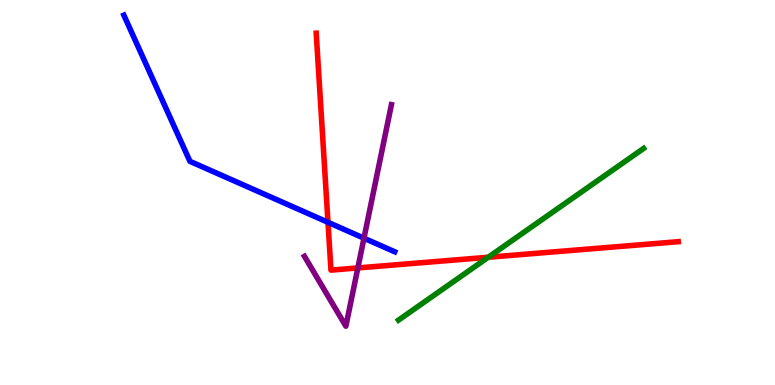[{'lines': ['blue', 'red'], 'intersections': [{'x': 4.23, 'y': 4.23}]}, {'lines': ['green', 'red'], 'intersections': [{'x': 6.3, 'y': 3.32}]}, {'lines': ['purple', 'red'], 'intersections': [{'x': 4.62, 'y': 3.04}]}, {'lines': ['blue', 'green'], 'intersections': []}, {'lines': ['blue', 'purple'], 'intersections': [{'x': 4.7, 'y': 3.81}]}, {'lines': ['green', 'purple'], 'intersections': []}]